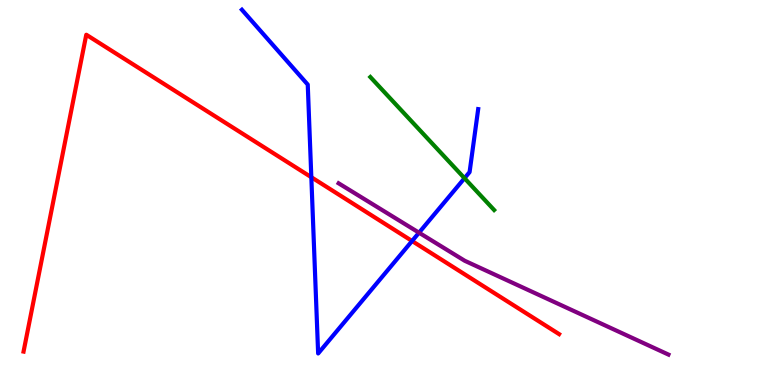[{'lines': ['blue', 'red'], 'intersections': [{'x': 4.02, 'y': 5.4}, {'x': 5.32, 'y': 3.74}]}, {'lines': ['green', 'red'], 'intersections': []}, {'lines': ['purple', 'red'], 'intersections': []}, {'lines': ['blue', 'green'], 'intersections': [{'x': 5.99, 'y': 5.37}]}, {'lines': ['blue', 'purple'], 'intersections': [{'x': 5.41, 'y': 3.96}]}, {'lines': ['green', 'purple'], 'intersections': []}]